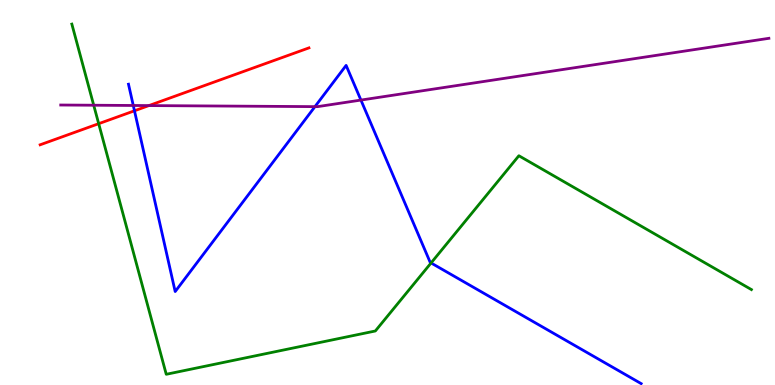[{'lines': ['blue', 'red'], 'intersections': [{'x': 1.74, 'y': 7.12}]}, {'lines': ['green', 'red'], 'intersections': [{'x': 1.27, 'y': 6.79}]}, {'lines': ['purple', 'red'], 'intersections': [{'x': 1.92, 'y': 7.26}]}, {'lines': ['blue', 'green'], 'intersections': [{'x': 5.56, 'y': 3.17}]}, {'lines': ['blue', 'purple'], 'intersections': [{'x': 1.72, 'y': 7.26}, {'x': 4.06, 'y': 7.23}, {'x': 4.66, 'y': 7.4}]}, {'lines': ['green', 'purple'], 'intersections': [{'x': 1.21, 'y': 7.27}]}]